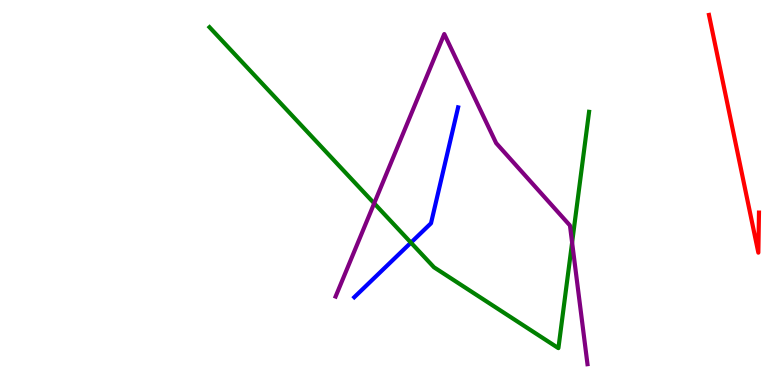[{'lines': ['blue', 'red'], 'intersections': []}, {'lines': ['green', 'red'], 'intersections': []}, {'lines': ['purple', 'red'], 'intersections': []}, {'lines': ['blue', 'green'], 'intersections': [{'x': 5.3, 'y': 3.7}]}, {'lines': ['blue', 'purple'], 'intersections': []}, {'lines': ['green', 'purple'], 'intersections': [{'x': 4.83, 'y': 4.72}, {'x': 7.38, 'y': 3.7}]}]